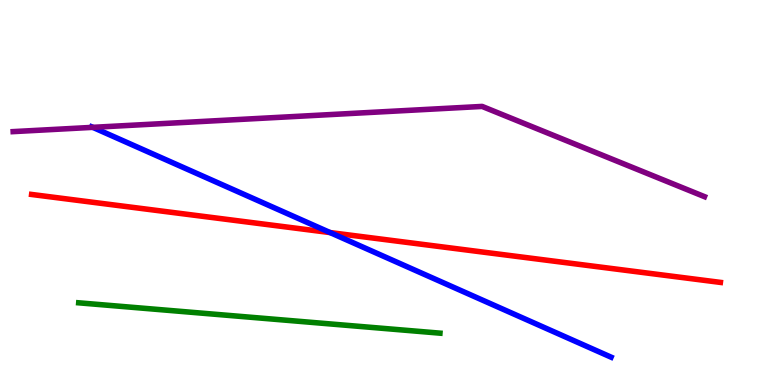[{'lines': ['blue', 'red'], 'intersections': [{'x': 4.26, 'y': 3.96}]}, {'lines': ['green', 'red'], 'intersections': []}, {'lines': ['purple', 'red'], 'intersections': []}, {'lines': ['blue', 'green'], 'intersections': []}, {'lines': ['blue', 'purple'], 'intersections': [{'x': 1.2, 'y': 6.69}]}, {'lines': ['green', 'purple'], 'intersections': []}]